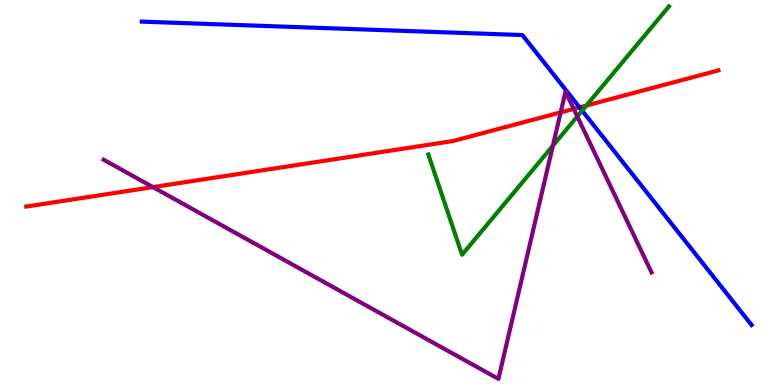[{'lines': ['blue', 'red'], 'intersections': [{'x': 7.48, 'y': 7.21}]}, {'lines': ['green', 'red'], 'intersections': [{'x': 7.57, 'y': 7.26}]}, {'lines': ['purple', 'red'], 'intersections': [{'x': 1.97, 'y': 5.14}, {'x': 7.23, 'y': 7.08}, {'x': 7.4, 'y': 7.17}]}, {'lines': ['blue', 'green'], 'intersections': [{'x': 7.51, 'y': 7.13}]}, {'lines': ['blue', 'purple'], 'intersections': []}, {'lines': ['green', 'purple'], 'intersections': [{'x': 7.13, 'y': 6.21}, {'x': 7.45, 'y': 6.98}]}]